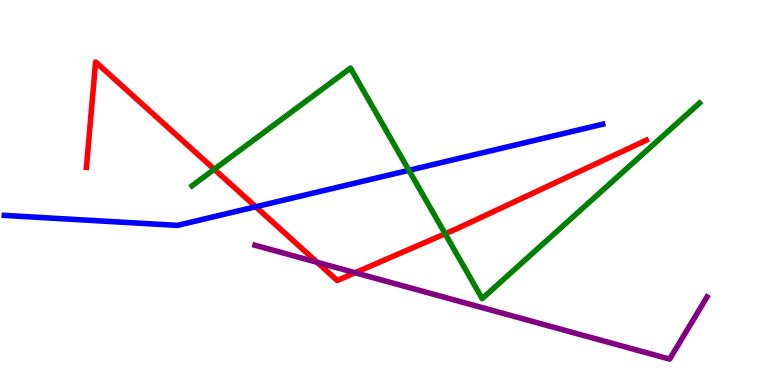[{'lines': ['blue', 'red'], 'intersections': [{'x': 3.3, 'y': 4.63}]}, {'lines': ['green', 'red'], 'intersections': [{'x': 2.77, 'y': 5.6}, {'x': 5.74, 'y': 3.93}]}, {'lines': ['purple', 'red'], 'intersections': [{'x': 4.09, 'y': 3.19}, {'x': 4.58, 'y': 2.92}]}, {'lines': ['blue', 'green'], 'intersections': [{'x': 5.28, 'y': 5.58}]}, {'lines': ['blue', 'purple'], 'intersections': []}, {'lines': ['green', 'purple'], 'intersections': []}]